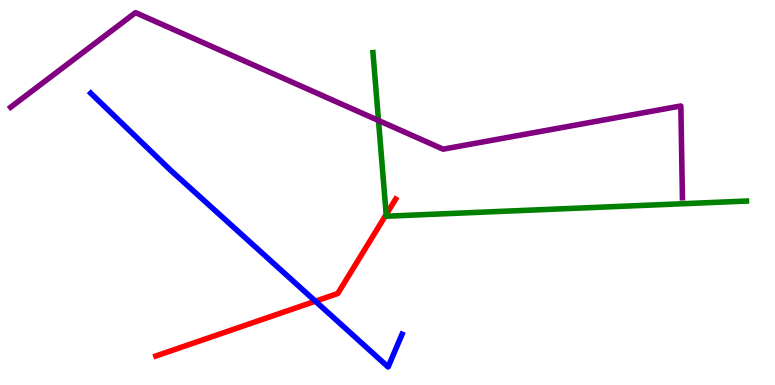[{'lines': ['blue', 'red'], 'intersections': [{'x': 4.07, 'y': 2.18}]}, {'lines': ['green', 'red'], 'intersections': [{'x': 4.98, 'y': 4.43}]}, {'lines': ['purple', 'red'], 'intersections': []}, {'lines': ['blue', 'green'], 'intersections': []}, {'lines': ['blue', 'purple'], 'intersections': []}, {'lines': ['green', 'purple'], 'intersections': [{'x': 4.88, 'y': 6.87}]}]